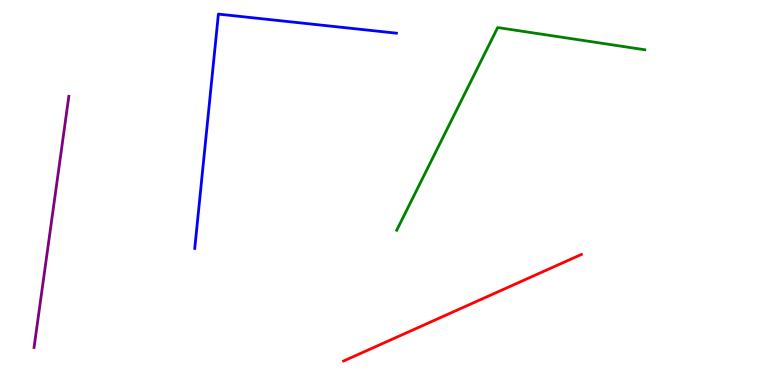[{'lines': ['blue', 'red'], 'intersections': []}, {'lines': ['green', 'red'], 'intersections': []}, {'lines': ['purple', 'red'], 'intersections': []}, {'lines': ['blue', 'green'], 'intersections': []}, {'lines': ['blue', 'purple'], 'intersections': []}, {'lines': ['green', 'purple'], 'intersections': []}]